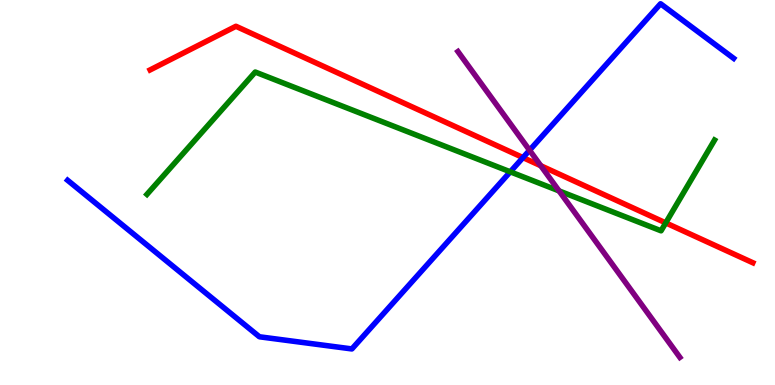[{'lines': ['blue', 'red'], 'intersections': [{'x': 6.75, 'y': 5.91}]}, {'lines': ['green', 'red'], 'intersections': [{'x': 8.59, 'y': 4.21}]}, {'lines': ['purple', 'red'], 'intersections': [{'x': 6.98, 'y': 5.7}]}, {'lines': ['blue', 'green'], 'intersections': [{'x': 6.58, 'y': 5.54}]}, {'lines': ['blue', 'purple'], 'intersections': [{'x': 6.83, 'y': 6.1}]}, {'lines': ['green', 'purple'], 'intersections': [{'x': 7.21, 'y': 5.04}]}]